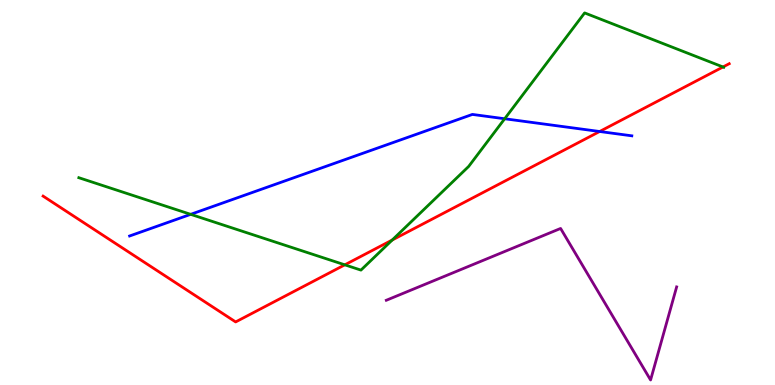[{'lines': ['blue', 'red'], 'intersections': [{'x': 7.74, 'y': 6.58}]}, {'lines': ['green', 'red'], 'intersections': [{'x': 4.45, 'y': 3.12}, {'x': 5.06, 'y': 3.77}, {'x': 9.33, 'y': 8.26}]}, {'lines': ['purple', 'red'], 'intersections': []}, {'lines': ['blue', 'green'], 'intersections': [{'x': 2.46, 'y': 4.43}, {'x': 6.51, 'y': 6.92}]}, {'lines': ['blue', 'purple'], 'intersections': []}, {'lines': ['green', 'purple'], 'intersections': []}]